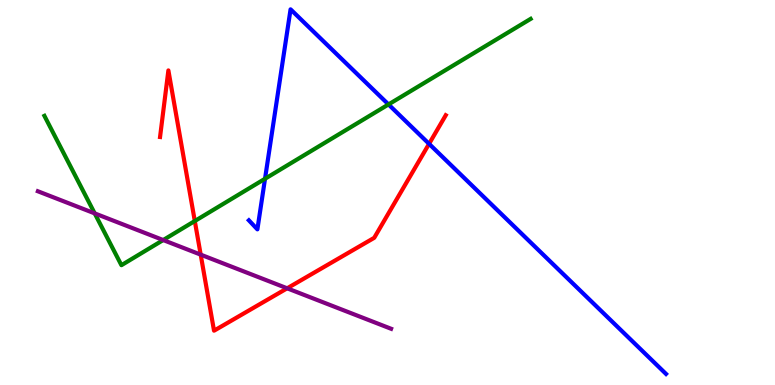[{'lines': ['blue', 'red'], 'intersections': [{'x': 5.54, 'y': 6.26}]}, {'lines': ['green', 'red'], 'intersections': [{'x': 2.51, 'y': 4.26}]}, {'lines': ['purple', 'red'], 'intersections': [{'x': 2.59, 'y': 3.39}, {'x': 3.71, 'y': 2.51}]}, {'lines': ['blue', 'green'], 'intersections': [{'x': 3.42, 'y': 5.36}, {'x': 5.01, 'y': 7.29}]}, {'lines': ['blue', 'purple'], 'intersections': []}, {'lines': ['green', 'purple'], 'intersections': [{'x': 1.22, 'y': 4.46}, {'x': 2.11, 'y': 3.76}]}]